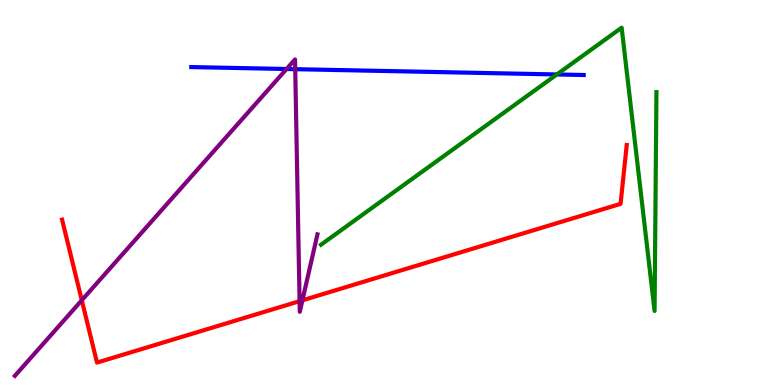[{'lines': ['blue', 'red'], 'intersections': []}, {'lines': ['green', 'red'], 'intersections': []}, {'lines': ['purple', 'red'], 'intersections': [{'x': 1.06, 'y': 2.2}, {'x': 3.87, 'y': 2.18}, {'x': 3.9, 'y': 2.2}]}, {'lines': ['blue', 'green'], 'intersections': [{'x': 7.19, 'y': 8.07}]}, {'lines': ['blue', 'purple'], 'intersections': [{'x': 3.7, 'y': 8.21}, {'x': 3.81, 'y': 8.2}]}, {'lines': ['green', 'purple'], 'intersections': []}]